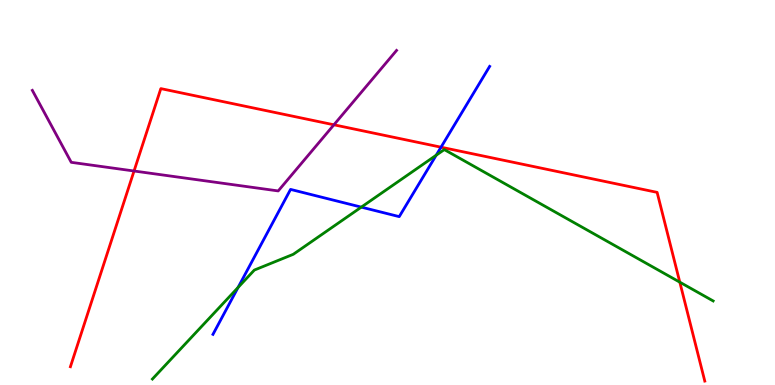[{'lines': ['blue', 'red'], 'intersections': [{'x': 5.69, 'y': 6.18}]}, {'lines': ['green', 'red'], 'intersections': [{'x': 8.77, 'y': 2.67}]}, {'lines': ['purple', 'red'], 'intersections': [{'x': 1.73, 'y': 5.56}, {'x': 4.31, 'y': 6.76}]}, {'lines': ['blue', 'green'], 'intersections': [{'x': 3.07, 'y': 2.53}, {'x': 4.66, 'y': 4.62}, {'x': 5.63, 'y': 5.97}]}, {'lines': ['blue', 'purple'], 'intersections': []}, {'lines': ['green', 'purple'], 'intersections': []}]